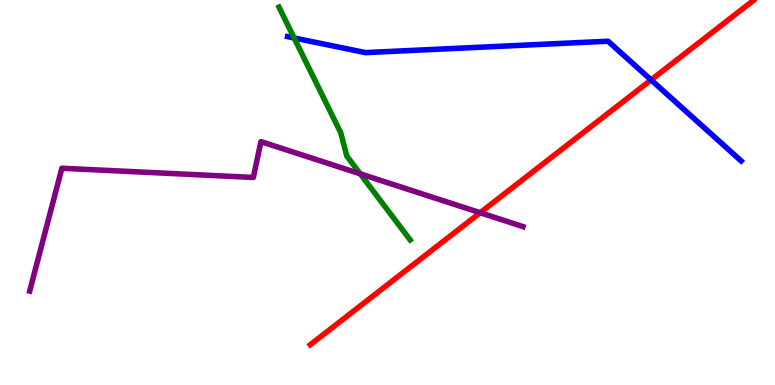[{'lines': ['blue', 'red'], 'intersections': [{'x': 8.4, 'y': 7.92}]}, {'lines': ['green', 'red'], 'intersections': []}, {'lines': ['purple', 'red'], 'intersections': [{'x': 6.2, 'y': 4.47}]}, {'lines': ['blue', 'green'], 'intersections': [{'x': 3.8, 'y': 9.01}]}, {'lines': ['blue', 'purple'], 'intersections': []}, {'lines': ['green', 'purple'], 'intersections': [{'x': 4.65, 'y': 5.49}]}]